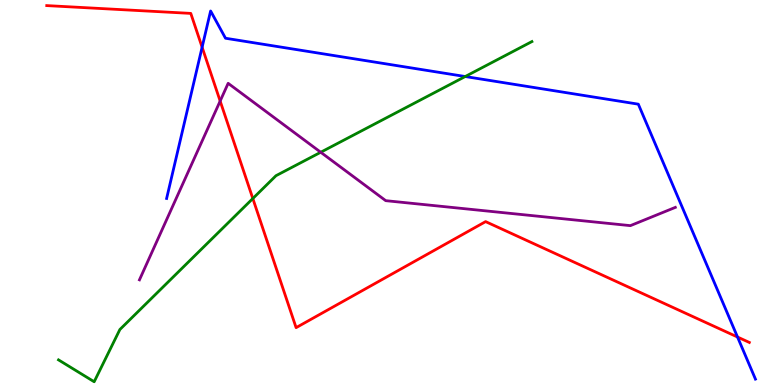[{'lines': ['blue', 'red'], 'intersections': [{'x': 2.61, 'y': 8.77}, {'x': 9.52, 'y': 1.25}]}, {'lines': ['green', 'red'], 'intersections': [{'x': 3.26, 'y': 4.84}]}, {'lines': ['purple', 'red'], 'intersections': [{'x': 2.84, 'y': 7.38}]}, {'lines': ['blue', 'green'], 'intersections': [{'x': 6.0, 'y': 8.01}]}, {'lines': ['blue', 'purple'], 'intersections': []}, {'lines': ['green', 'purple'], 'intersections': [{'x': 4.14, 'y': 6.05}]}]